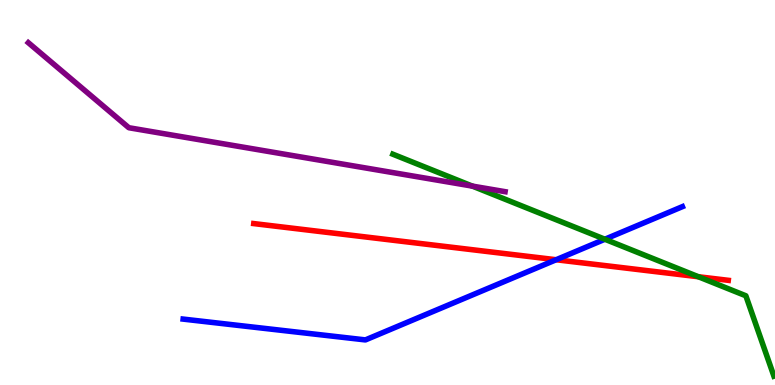[{'lines': ['blue', 'red'], 'intersections': [{'x': 7.18, 'y': 3.25}]}, {'lines': ['green', 'red'], 'intersections': [{'x': 9.01, 'y': 2.81}]}, {'lines': ['purple', 'red'], 'intersections': []}, {'lines': ['blue', 'green'], 'intersections': [{'x': 7.8, 'y': 3.79}]}, {'lines': ['blue', 'purple'], 'intersections': []}, {'lines': ['green', 'purple'], 'intersections': [{'x': 6.1, 'y': 5.17}]}]